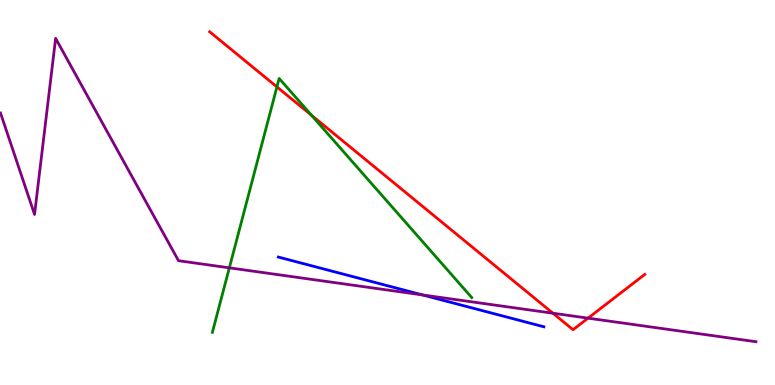[{'lines': ['blue', 'red'], 'intersections': []}, {'lines': ['green', 'red'], 'intersections': [{'x': 3.57, 'y': 7.74}, {'x': 4.02, 'y': 7.01}]}, {'lines': ['purple', 'red'], 'intersections': [{'x': 7.13, 'y': 1.86}, {'x': 7.59, 'y': 1.74}]}, {'lines': ['blue', 'green'], 'intersections': []}, {'lines': ['blue', 'purple'], 'intersections': [{'x': 5.45, 'y': 2.34}]}, {'lines': ['green', 'purple'], 'intersections': [{'x': 2.96, 'y': 3.04}]}]